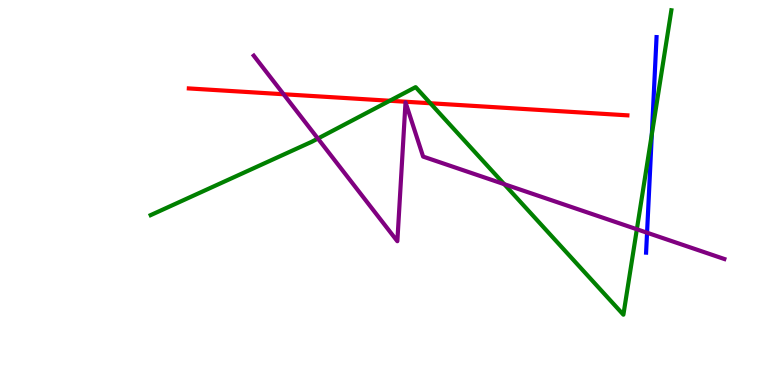[{'lines': ['blue', 'red'], 'intersections': []}, {'lines': ['green', 'red'], 'intersections': [{'x': 5.03, 'y': 7.38}, {'x': 5.55, 'y': 7.32}]}, {'lines': ['purple', 'red'], 'intersections': [{'x': 3.66, 'y': 7.55}]}, {'lines': ['blue', 'green'], 'intersections': [{'x': 8.41, 'y': 6.51}]}, {'lines': ['blue', 'purple'], 'intersections': [{'x': 8.35, 'y': 3.96}]}, {'lines': ['green', 'purple'], 'intersections': [{'x': 4.1, 'y': 6.4}, {'x': 6.51, 'y': 5.22}, {'x': 8.22, 'y': 4.05}]}]